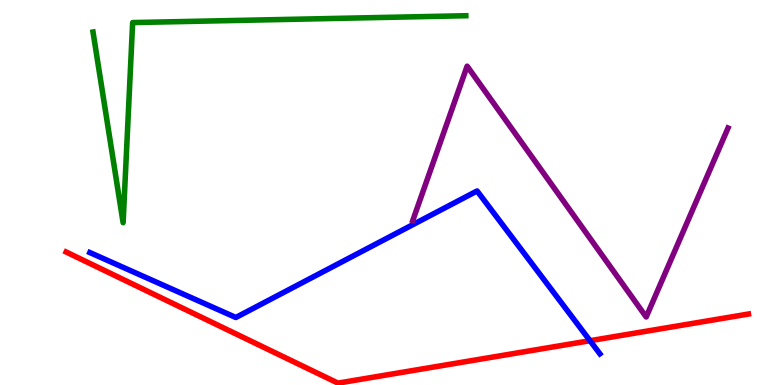[{'lines': ['blue', 'red'], 'intersections': [{'x': 7.61, 'y': 1.15}]}, {'lines': ['green', 'red'], 'intersections': []}, {'lines': ['purple', 'red'], 'intersections': []}, {'lines': ['blue', 'green'], 'intersections': []}, {'lines': ['blue', 'purple'], 'intersections': []}, {'lines': ['green', 'purple'], 'intersections': []}]